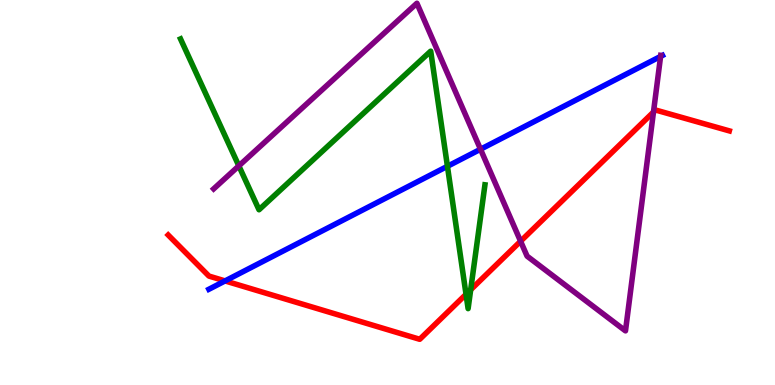[{'lines': ['blue', 'red'], 'intersections': [{'x': 2.9, 'y': 2.7}]}, {'lines': ['green', 'red'], 'intersections': [{'x': 6.01, 'y': 2.36}, {'x': 6.07, 'y': 2.47}]}, {'lines': ['purple', 'red'], 'intersections': [{'x': 6.72, 'y': 3.73}, {'x': 8.43, 'y': 7.09}]}, {'lines': ['blue', 'green'], 'intersections': [{'x': 5.77, 'y': 5.68}]}, {'lines': ['blue', 'purple'], 'intersections': [{'x': 6.2, 'y': 6.12}, {'x': 8.52, 'y': 8.53}]}, {'lines': ['green', 'purple'], 'intersections': [{'x': 3.08, 'y': 5.69}]}]